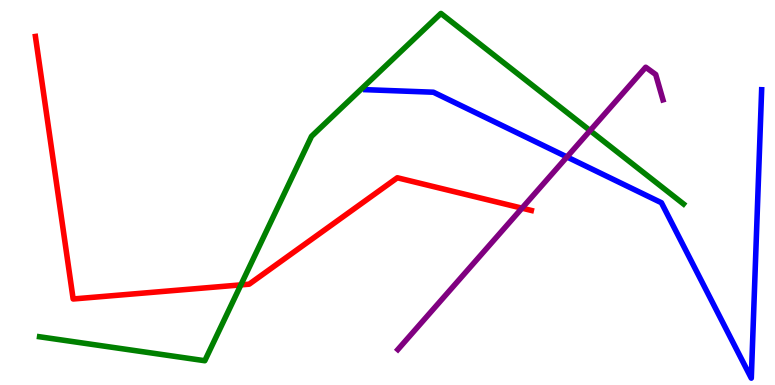[{'lines': ['blue', 'red'], 'intersections': []}, {'lines': ['green', 'red'], 'intersections': [{'x': 3.11, 'y': 2.6}]}, {'lines': ['purple', 'red'], 'intersections': [{'x': 6.74, 'y': 4.59}]}, {'lines': ['blue', 'green'], 'intersections': []}, {'lines': ['blue', 'purple'], 'intersections': [{'x': 7.32, 'y': 5.92}]}, {'lines': ['green', 'purple'], 'intersections': [{'x': 7.61, 'y': 6.61}]}]